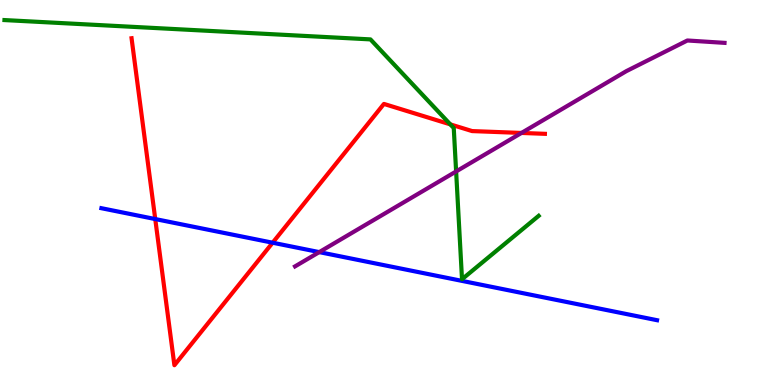[{'lines': ['blue', 'red'], 'intersections': [{'x': 2.0, 'y': 4.31}, {'x': 3.52, 'y': 3.7}]}, {'lines': ['green', 'red'], 'intersections': [{'x': 5.81, 'y': 6.77}]}, {'lines': ['purple', 'red'], 'intersections': [{'x': 6.73, 'y': 6.55}]}, {'lines': ['blue', 'green'], 'intersections': []}, {'lines': ['blue', 'purple'], 'intersections': [{'x': 4.12, 'y': 3.45}]}, {'lines': ['green', 'purple'], 'intersections': [{'x': 5.89, 'y': 5.55}]}]